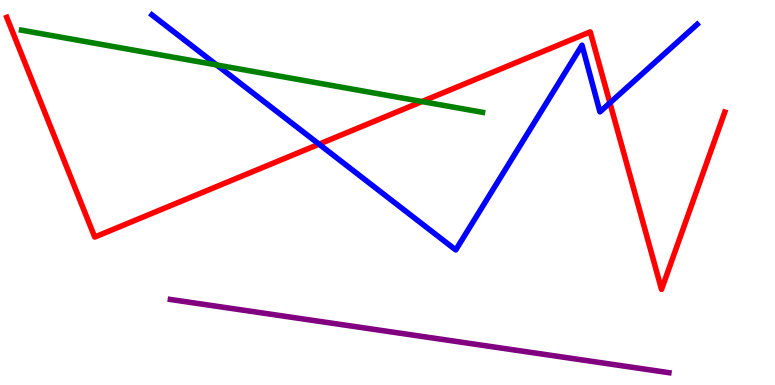[{'lines': ['blue', 'red'], 'intersections': [{'x': 4.12, 'y': 6.26}, {'x': 7.87, 'y': 7.33}]}, {'lines': ['green', 'red'], 'intersections': [{'x': 5.45, 'y': 7.36}]}, {'lines': ['purple', 'red'], 'intersections': []}, {'lines': ['blue', 'green'], 'intersections': [{'x': 2.8, 'y': 8.31}]}, {'lines': ['blue', 'purple'], 'intersections': []}, {'lines': ['green', 'purple'], 'intersections': []}]